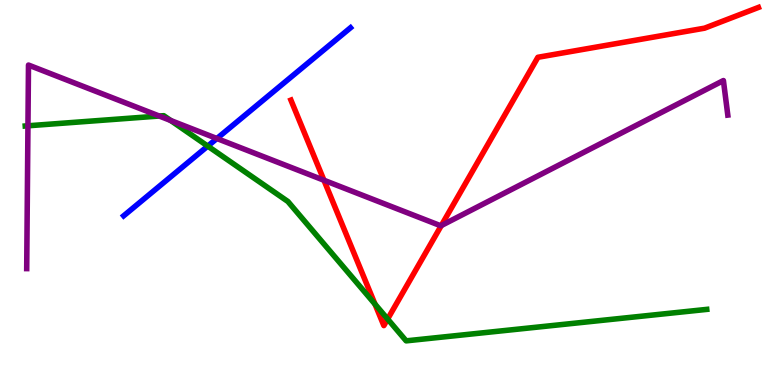[{'lines': ['blue', 'red'], 'intersections': []}, {'lines': ['green', 'red'], 'intersections': [{'x': 4.84, 'y': 2.1}, {'x': 5.0, 'y': 1.71}]}, {'lines': ['purple', 'red'], 'intersections': [{'x': 4.18, 'y': 5.32}, {'x': 5.69, 'y': 4.14}]}, {'lines': ['blue', 'green'], 'intersections': [{'x': 2.68, 'y': 6.21}]}, {'lines': ['blue', 'purple'], 'intersections': [{'x': 2.8, 'y': 6.4}]}, {'lines': ['green', 'purple'], 'intersections': [{'x': 0.361, 'y': 6.73}, {'x': 2.05, 'y': 6.99}, {'x': 2.2, 'y': 6.87}]}]